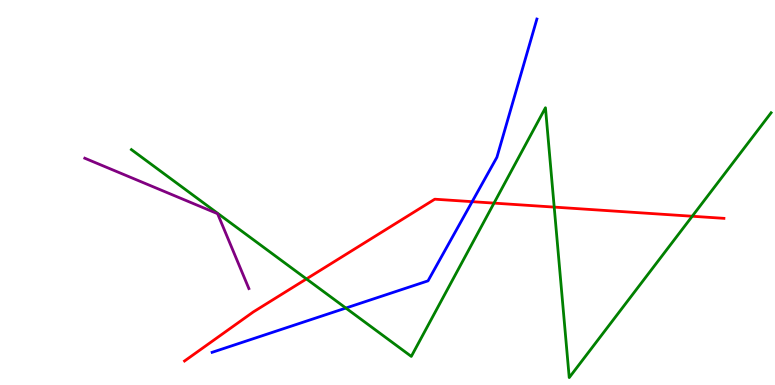[{'lines': ['blue', 'red'], 'intersections': [{'x': 6.09, 'y': 4.76}]}, {'lines': ['green', 'red'], 'intersections': [{'x': 3.95, 'y': 2.76}, {'x': 6.37, 'y': 4.72}, {'x': 7.15, 'y': 4.62}, {'x': 8.93, 'y': 4.38}]}, {'lines': ['purple', 'red'], 'intersections': []}, {'lines': ['blue', 'green'], 'intersections': [{'x': 4.46, 'y': 2.0}]}, {'lines': ['blue', 'purple'], 'intersections': []}, {'lines': ['green', 'purple'], 'intersections': []}]